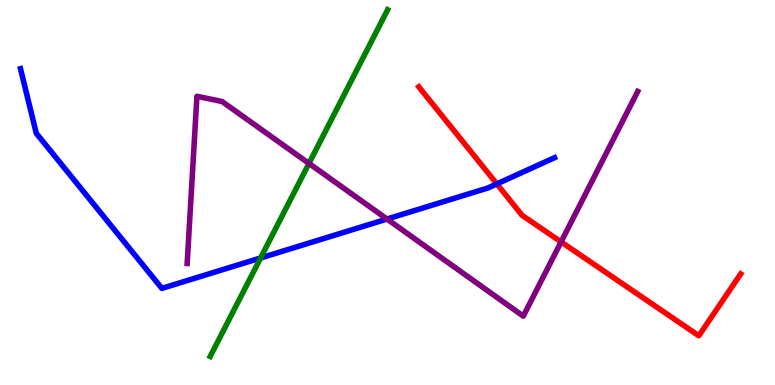[{'lines': ['blue', 'red'], 'intersections': [{'x': 6.41, 'y': 5.22}]}, {'lines': ['green', 'red'], 'intersections': []}, {'lines': ['purple', 'red'], 'intersections': [{'x': 7.24, 'y': 3.72}]}, {'lines': ['blue', 'green'], 'intersections': [{'x': 3.36, 'y': 3.3}]}, {'lines': ['blue', 'purple'], 'intersections': [{'x': 4.99, 'y': 4.31}]}, {'lines': ['green', 'purple'], 'intersections': [{'x': 3.99, 'y': 5.75}]}]